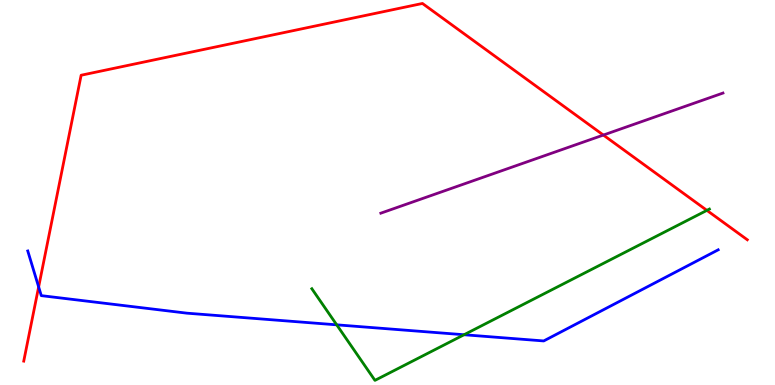[{'lines': ['blue', 'red'], 'intersections': [{'x': 0.499, 'y': 2.55}]}, {'lines': ['green', 'red'], 'intersections': [{'x': 9.12, 'y': 4.54}]}, {'lines': ['purple', 'red'], 'intersections': [{'x': 7.79, 'y': 6.49}]}, {'lines': ['blue', 'green'], 'intersections': [{'x': 4.34, 'y': 1.56}, {'x': 5.99, 'y': 1.31}]}, {'lines': ['blue', 'purple'], 'intersections': []}, {'lines': ['green', 'purple'], 'intersections': []}]